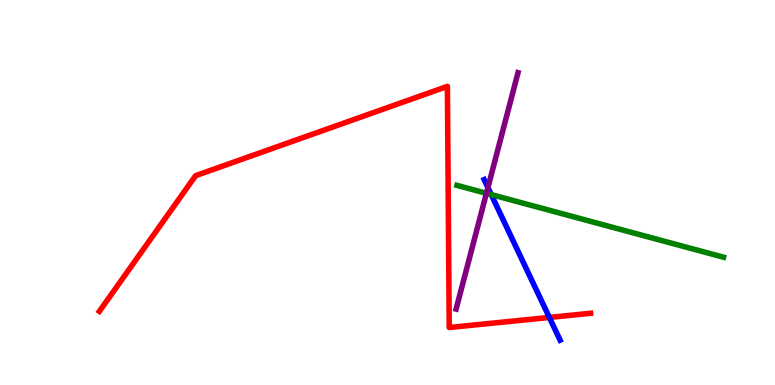[{'lines': ['blue', 'red'], 'intersections': [{'x': 7.09, 'y': 1.75}]}, {'lines': ['green', 'red'], 'intersections': []}, {'lines': ['purple', 'red'], 'intersections': []}, {'lines': ['blue', 'green'], 'intersections': [{'x': 6.34, 'y': 4.95}]}, {'lines': ['blue', 'purple'], 'intersections': [{'x': 6.3, 'y': 5.13}]}, {'lines': ['green', 'purple'], 'intersections': [{'x': 6.28, 'y': 4.98}]}]